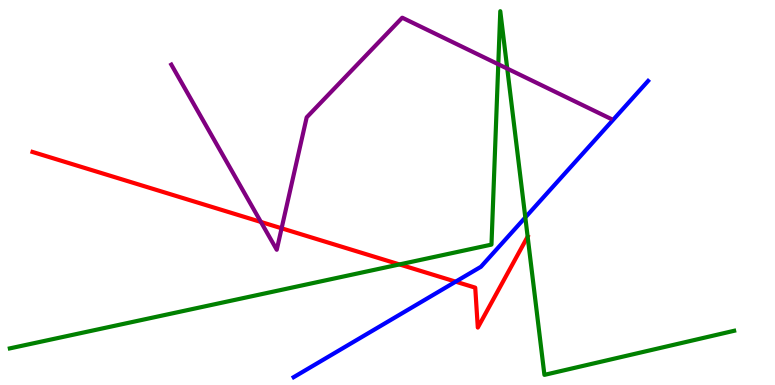[{'lines': ['blue', 'red'], 'intersections': [{'x': 5.88, 'y': 2.68}]}, {'lines': ['green', 'red'], 'intersections': [{'x': 5.15, 'y': 3.13}, {'x': 6.81, 'y': 3.85}]}, {'lines': ['purple', 'red'], 'intersections': [{'x': 3.37, 'y': 4.24}, {'x': 3.63, 'y': 4.07}]}, {'lines': ['blue', 'green'], 'intersections': [{'x': 6.78, 'y': 4.35}]}, {'lines': ['blue', 'purple'], 'intersections': []}, {'lines': ['green', 'purple'], 'intersections': [{'x': 6.43, 'y': 8.33}, {'x': 6.55, 'y': 8.22}]}]